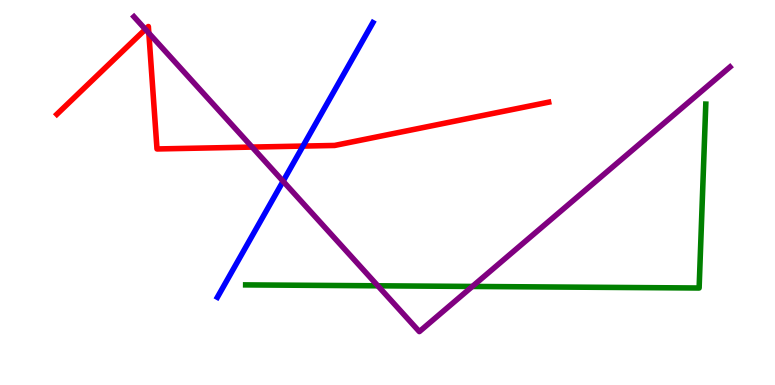[{'lines': ['blue', 'red'], 'intersections': [{'x': 3.91, 'y': 6.21}]}, {'lines': ['green', 'red'], 'intersections': []}, {'lines': ['purple', 'red'], 'intersections': [{'x': 1.88, 'y': 9.24}, {'x': 1.92, 'y': 9.14}, {'x': 3.25, 'y': 6.18}]}, {'lines': ['blue', 'green'], 'intersections': []}, {'lines': ['blue', 'purple'], 'intersections': [{'x': 3.65, 'y': 5.29}]}, {'lines': ['green', 'purple'], 'intersections': [{'x': 4.88, 'y': 2.58}, {'x': 6.09, 'y': 2.56}]}]